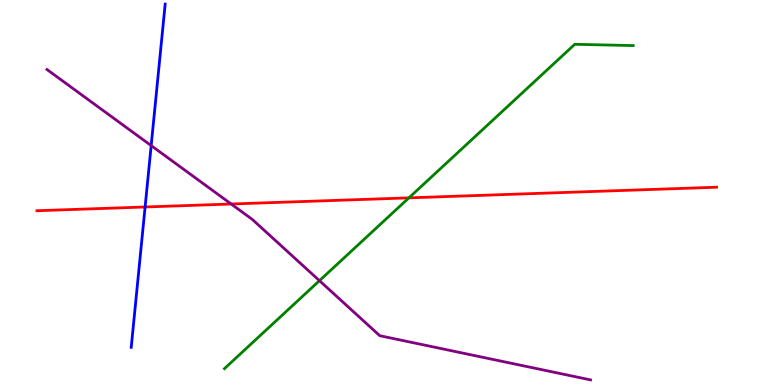[{'lines': ['blue', 'red'], 'intersections': [{'x': 1.87, 'y': 4.62}]}, {'lines': ['green', 'red'], 'intersections': [{'x': 5.28, 'y': 4.86}]}, {'lines': ['purple', 'red'], 'intersections': [{'x': 2.98, 'y': 4.7}]}, {'lines': ['blue', 'green'], 'intersections': []}, {'lines': ['blue', 'purple'], 'intersections': [{'x': 1.95, 'y': 6.22}]}, {'lines': ['green', 'purple'], 'intersections': [{'x': 4.12, 'y': 2.71}]}]